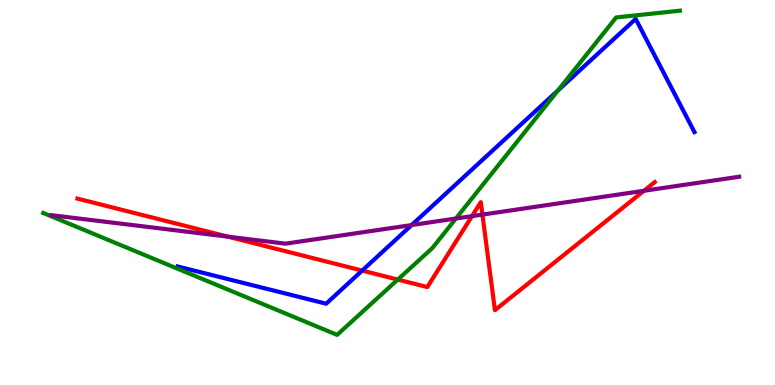[{'lines': ['blue', 'red'], 'intersections': [{'x': 4.67, 'y': 2.97}]}, {'lines': ['green', 'red'], 'intersections': [{'x': 5.13, 'y': 2.74}]}, {'lines': ['purple', 'red'], 'intersections': [{'x': 2.94, 'y': 3.85}, {'x': 6.09, 'y': 4.39}, {'x': 6.22, 'y': 4.43}, {'x': 8.31, 'y': 5.04}]}, {'lines': ['blue', 'green'], 'intersections': [{'x': 7.2, 'y': 7.65}]}, {'lines': ['blue', 'purple'], 'intersections': [{'x': 5.31, 'y': 4.15}]}, {'lines': ['green', 'purple'], 'intersections': [{'x': 5.88, 'y': 4.32}]}]